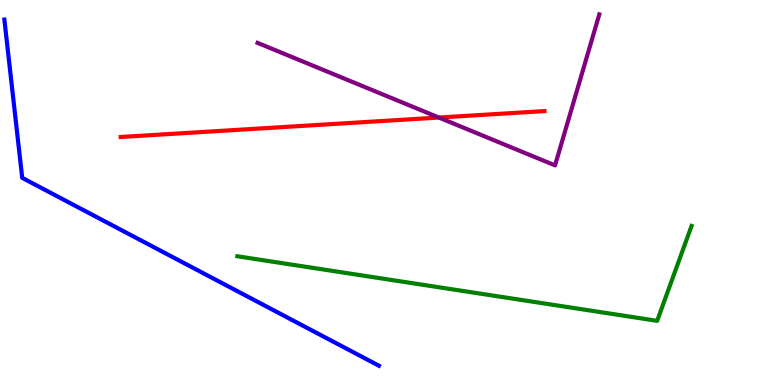[{'lines': ['blue', 'red'], 'intersections': []}, {'lines': ['green', 'red'], 'intersections': []}, {'lines': ['purple', 'red'], 'intersections': [{'x': 5.66, 'y': 6.95}]}, {'lines': ['blue', 'green'], 'intersections': []}, {'lines': ['blue', 'purple'], 'intersections': []}, {'lines': ['green', 'purple'], 'intersections': []}]